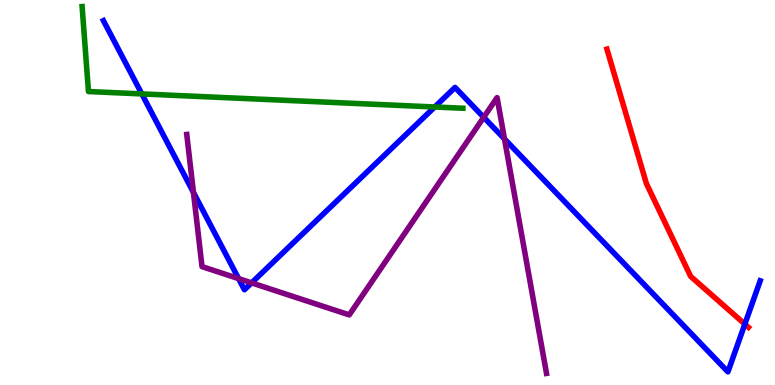[{'lines': ['blue', 'red'], 'intersections': [{'x': 9.61, 'y': 1.58}]}, {'lines': ['green', 'red'], 'intersections': []}, {'lines': ['purple', 'red'], 'intersections': []}, {'lines': ['blue', 'green'], 'intersections': [{'x': 1.83, 'y': 7.56}, {'x': 5.61, 'y': 7.22}]}, {'lines': ['blue', 'purple'], 'intersections': [{'x': 2.5, 'y': 5.0}, {'x': 3.08, 'y': 2.76}, {'x': 3.25, 'y': 2.65}, {'x': 6.24, 'y': 6.95}, {'x': 6.51, 'y': 6.39}]}, {'lines': ['green', 'purple'], 'intersections': []}]